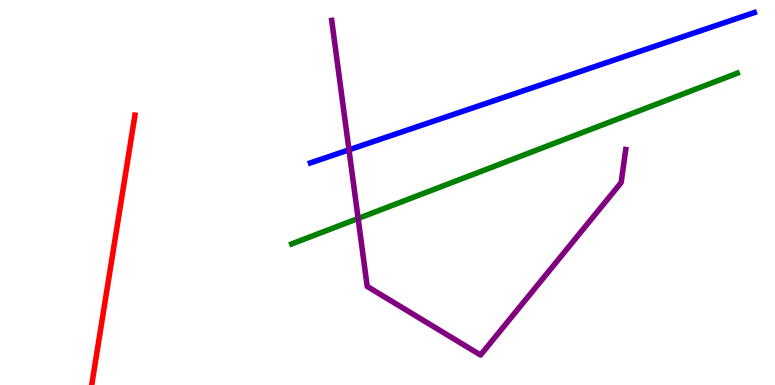[{'lines': ['blue', 'red'], 'intersections': []}, {'lines': ['green', 'red'], 'intersections': []}, {'lines': ['purple', 'red'], 'intersections': []}, {'lines': ['blue', 'green'], 'intersections': []}, {'lines': ['blue', 'purple'], 'intersections': [{'x': 4.5, 'y': 6.11}]}, {'lines': ['green', 'purple'], 'intersections': [{'x': 4.62, 'y': 4.33}]}]